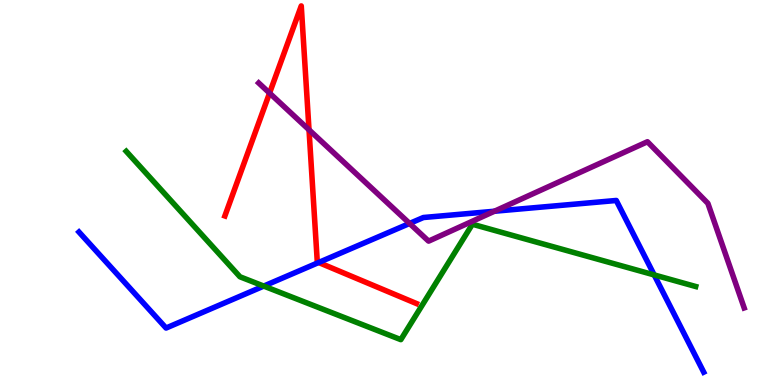[{'lines': ['blue', 'red'], 'intersections': [{'x': 4.11, 'y': 3.18}]}, {'lines': ['green', 'red'], 'intersections': []}, {'lines': ['purple', 'red'], 'intersections': [{'x': 3.48, 'y': 7.58}, {'x': 3.99, 'y': 6.63}]}, {'lines': ['blue', 'green'], 'intersections': [{'x': 3.4, 'y': 2.57}, {'x': 8.44, 'y': 2.86}]}, {'lines': ['blue', 'purple'], 'intersections': [{'x': 5.28, 'y': 4.2}, {'x': 6.38, 'y': 4.51}]}, {'lines': ['green', 'purple'], 'intersections': []}]